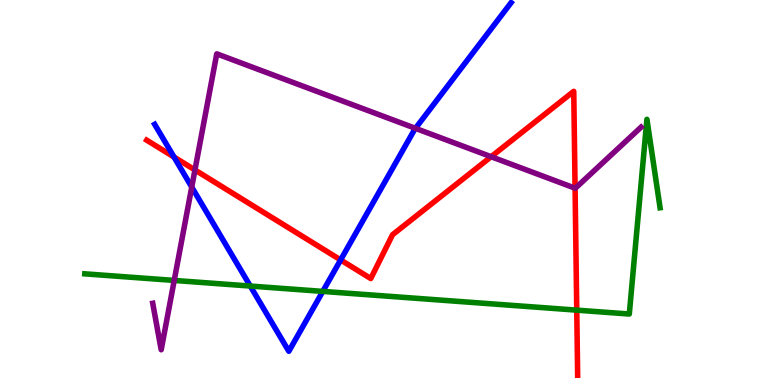[{'lines': ['blue', 'red'], 'intersections': [{'x': 2.25, 'y': 5.92}, {'x': 4.4, 'y': 3.25}]}, {'lines': ['green', 'red'], 'intersections': [{'x': 7.44, 'y': 1.94}]}, {'lines': ['purple', 'red'], 'intersections': [{'x': 2.52, 'y': 5.59}, {'x': 6.34, 'y': 5.93}, {'x': 7.42, 'y': 5.11}]}, {'lines': ['blue', 'green'], 'intersections': [{'x': 3.23, 'y': 2.57}, {'x': 4.16, 'y': 2.43}]}, {'lines': ['blue', 'purple'], 'intersections': [{'x': 2.47, 'y': 5.14}, {'x': 5.36, 'y': 6.67}]}, {'lines': ['green', 'purple'], 'intersections': [{'x': 2.25, 'y': 2.72}]}]